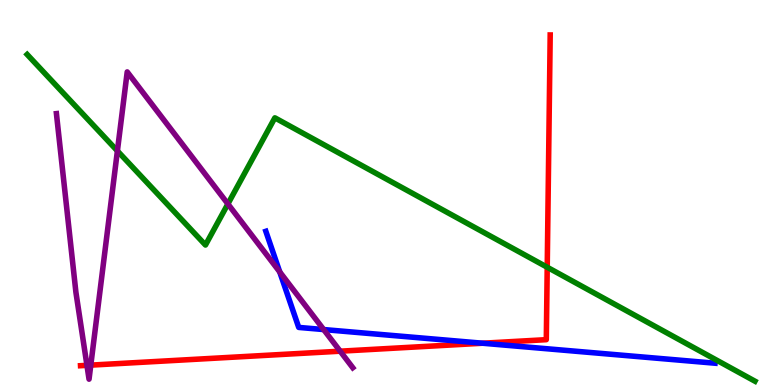[{'lines': ['blue', 'red'], 'intersections': [{'x': 6.23, 'y': 1.08}]}, {'lines': ['green', 'red'], 'intersections': [{'x': 7.06, 'y': 3.06}]}, {'lines': ['purple', 'red'], 'intersections': [{'x': 1.12, 'y': 0.511}, {'x': 1.17, 'y': 0.516}, {'x': 4.39, 'y': 0.878}]}, {'lines': ['blue', 'green'], 'intersections': []}, {'lines': ['blue', 'purple'], 'intersections': [{'x': 3.61, 'y': 2.94}, {'x': 4.18, 'y': 1.44}]}, {'lines': ['green', 'purple'], 'intersections': [{'x': 1.51, 'y': 6.08}, {'x': 2.94, 'y': 4.7}]}]